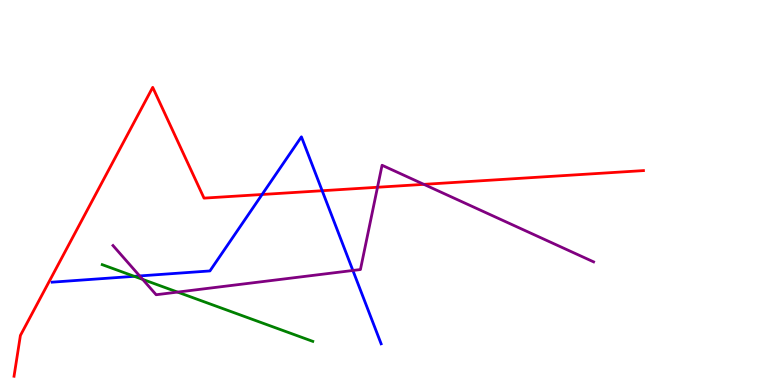[{'lines': ['blue', 'red'], 'intersections': [{'x': 3.38, 'y': 4.95}, {'x': 4.16, 'y': 5.05}]}, {'lines': ['green', 'red'], 'intersections': []}, {'lines': ['purple', 'red'], 'intersections': [{'x': 4.87, 'y': 5.14}, {'x': 5.47, 'y': 5.21}]}, {'lines': ['blue', 'green'], 'intersections': [{'x': 1.73, 'y': 2.82}]}, {'lines': ['blue', 'purple'], 'intersections': [{'x': 1.8, 'y': 2.83}, {'x': 4.55, 'y': 2.97}]}, {'lines': ['green', 'purple'], 'intersections': [{'x': 1.84, 'y': 2.74}, {'x': 2.29, 'y': 2.41}]}]